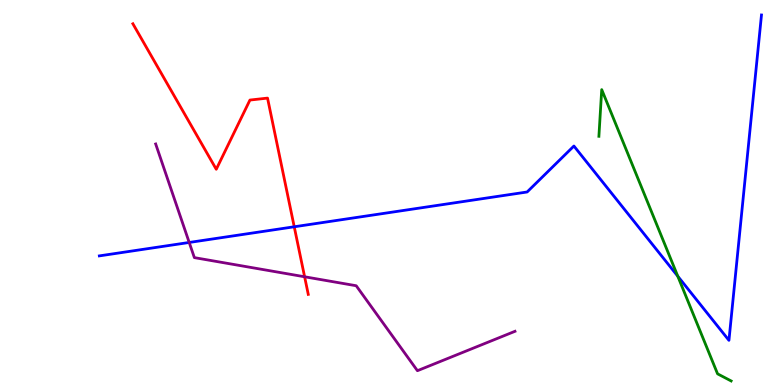[{'lines': ['blue', 'red'], 'intersections': [{'x': 3.8, 'y': 4.11}]}, {'lines': ['green', 'red'], 'intersections': []}, {'lines': ['purple', 'red'], 'intersections': [{'x': 3.93, 'y': 2.81}]}, {'lines': ['blue', 'green'], 'intersections': [{'x': 8.75, 'y': 2.83}]}, {'lines': ['blue', 'purple'], 'intersections': [{'x': 2.44, 'y': 3.7}]}, {'lines': ['green', 'purple'], 'intersections': []}]